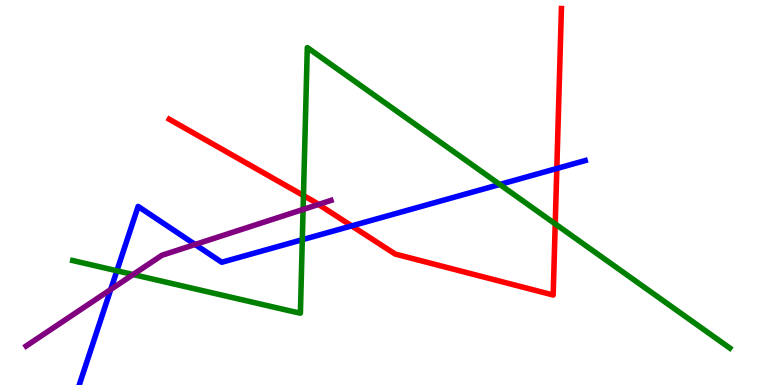[{'lines': ['blue', 'red'], 'intersections': [{'x': 4.54, 'y': 4.13}, {'x': 7.18, 'y': 5.62}]}, {'lines': ['green', 'red'], 'intersections': [{'x': 3.92, 'y': 4.92}, {'x': 7.16, 'y': 4.18}]}, {'lines': ['purple', 'red'], 'intersections': [{'x': 4.11, 'y': 4.69}]}, {'lines': ['blue', 'green'], 'intersections': [{'x': 1.51, 'y': 2.97}, {'x': 3.9, 'y': 3.77}, {'x': 6.45, 'y': 5.21}]}, {'lines': ['blue', 'purple'], 'intersections': [{'x': 1.43, 'y': 2.48}, {'x': 2.52, 'y': 3.65}]}, {'lines': ['green', 'purple'], 'intersections': [{'x': 1.72, 'y': 2.87}, {'x': 3.91, 'y': 4.56}]}]